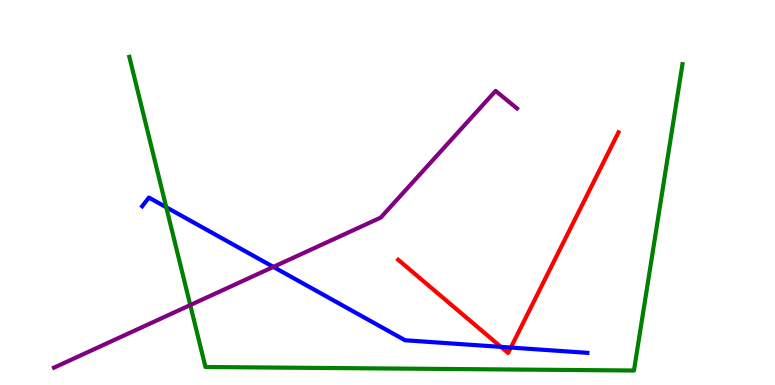[{'lines': ['blue', 'red'], 'intersections': [{'x': 6.46, 'y': 0.99}, {'x': 6.59, 'y': 0.972}]}, {'lines': ['green', 'red'], 'intersections': []}, {'lines': ['purple', 'red'], 'intersections': []}, {'lines': ['blue', 'green'], 'intersections': [{'x': 2.15, 'y': 4.62}]}, {'lines': ['blue', 'purple'], 'intersections': [{'x': 3.53, 'y': 3.07}]}, {'lines': ['green', 'purple'], 'intersections': [{'x': 2.46, 'y': 2.08}]}]